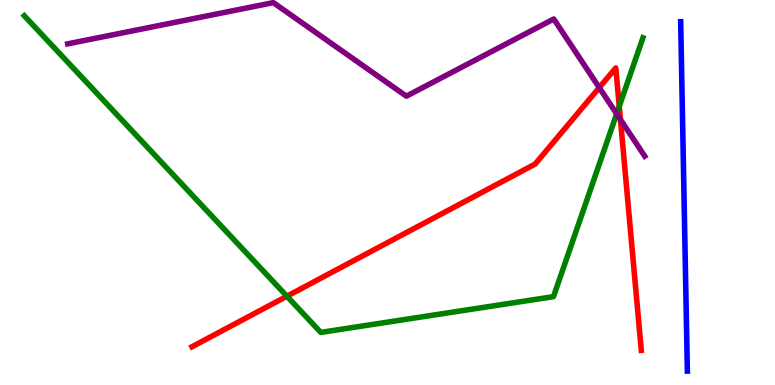[{'lines': ['blue', 'red'], 'intersections': []}, {'lines': ['green', 'red'], 'intersections': [{'x': 3.7, 'y': 2.31}, {'x': 7.99, 'y': 7.24}]}, {'lines': ['purple', 'red'], 'intersections': [{'x': 7.73, 'y': 7.72}, {'x': 8.01, 'y': 6.89}]}, {'lines': ['blue', 'green'], 'intersections': []}, {'lines': ['blue', 'purple'], 'intersections': []}, {'lines': ['green', 'purple'], 'intersections': [{'x': 7.96, 'y': 7.04}]}]